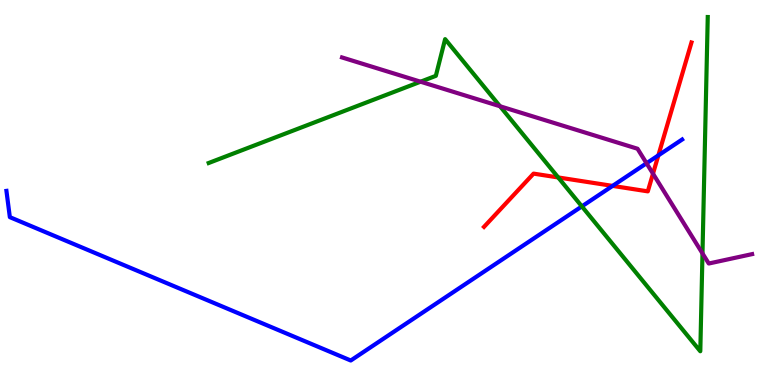[{'lines': ['blue', 'red'], 'intersections': [{'x': 7.9, 'y': 5.17}, {'x': 8.49, 'y': 5.96}]}, {'lines': ['green', 'red'], 'intersections': [{'x': 7.2, 'y': 5.39}]}, {'lines': ['purple', 'red'], 'intersections': [{'x': 8.43, 'y': 5.49}]}, {'lines': ['blue', 'green'], 'intersections': [{'x': 7.51, 'y': 4.64}]}, {'lines': ['blue', 'purple'], 'intersections': [{'x': 8.34, 'y': 5.76}]}, {'lines': ['green', 'purple'], 'intersections': [{'x': 5.43, 'y': 7.88}, {'x': 6.45, 'y': 7.24}, {'x': 9.06, 'y': 3.42}]}]